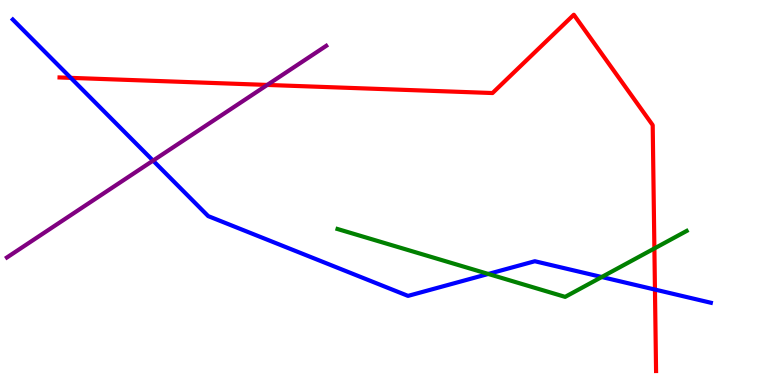[{'lines': ['blue', 'red'], 'intersections': [{'x': 0.913, 'y': 7.98}, {'x': 8.45, 'y': 2.48}]}, {'lines': ['green', 'red'], 'intersections': [{'x': 8.44, 'y': 3.55}]}, {'lines': ['purple', 'red'], 'intersections': [{'x': 3.45, 'y': 7.79}]}, {'lines': ['blue', 'green'], 'intersections': [{'x': 6.3, 'y': 2.88}, {'x': 7.76, 'y': 2.8}]}, {'lines': ['blue', 'purple'], 'intersections': [{'x': 1.97, 'y': 5.83}]}, {'lines': ['green', 'purple'], 'intersections': []}]